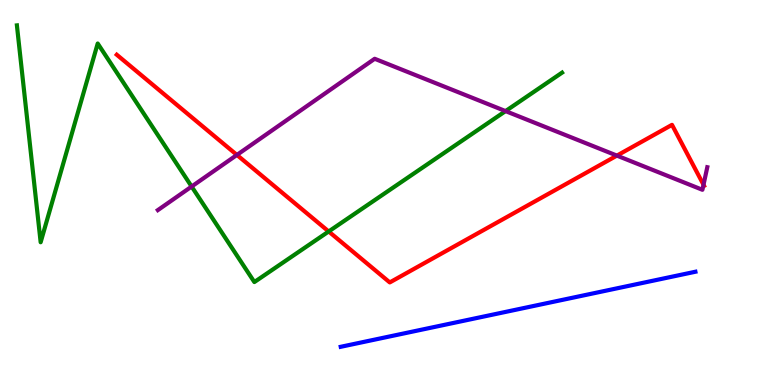[{'lines': ['blue', 'red'], 'intersections': []}, {'lines': ['green', 'red'], 'intersections': [{'x': 4.24, 'y': 3.99}]}, {'lines': ['purple', 'red'], 'intersections': [{'x': 3.06, 'y': 5.98}, {'x': 7.96, 'y': 5.96}, {'x': 9.08, 'y': 5.2}]}, {'lines': ['blue', 'green'], 'intersections': []}, {'lines': ['blue', 'purple'], 'intersections': []}, {'lines': ['green', 'purple'], 'intersections': [{'x': 2.47, 'y': 5.15}, {'x': 6.52, 'y': 7.11}]}]